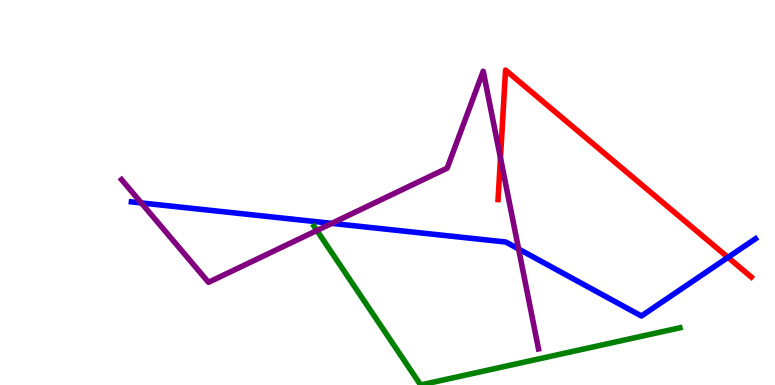[{'lines': ['blue', 'red'], 'intersections': [{'x': 9.39, 'y': 3.31}]}, {'lines': ['green', 'red'], 'intersections': []}, {'lines': ['purple', 'red'], 'intersections': [{'x': 6.46, 'y': 5.9}]}, {'lines': ['blue', 'green'], 'intersections': []}, {'lines': ['blue', 'purple'], 'intersections': [{'x': 1.82, 'y': 4.73}, {'x': 4.28, 'y': 4.2}, {'x': 6.69, 'y': 3.53}]}, {'lines': ['green', 'purple'], 'intersections': [{'x': 4.09, 'y': 4.01}]}]